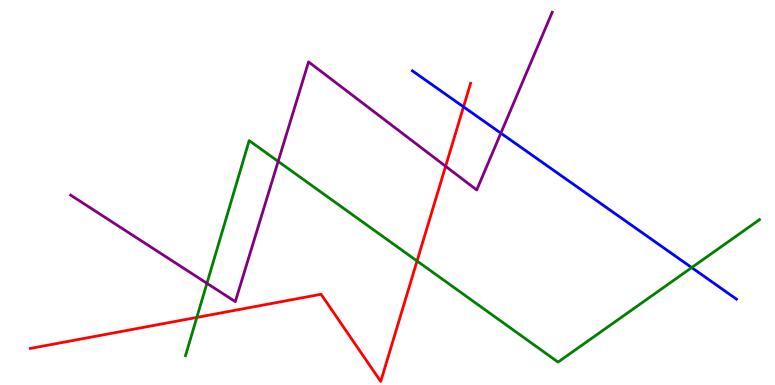[{'lines': ['blue', 'red'], 'intersections': [{'x': 5.98, 'y': 7.22}]}, {'lines': ['green', 'red'], 'intersections': [{'x': 2.54, 'y': 1.76}, {'x': 5.38, 'y': 3.22}]}, {'lines': ['purple', 'red'], 'intersections': [{'x': 5.75, 'y': 5.68}]}, {'lines': ['blue', 'green'], 'intersections': [{'x': 8.93, 'y': 3.05}]}, {'lines': ['blue', 'purple'], 'intersections': [{'x': 6.46, 'y': 6.54}]}, {'lines': ['green', 'purple'], 'intersections': [{'x': 2.67, 'y': 2.64}, {'x': 3.59, 'y': 5.81}]}]